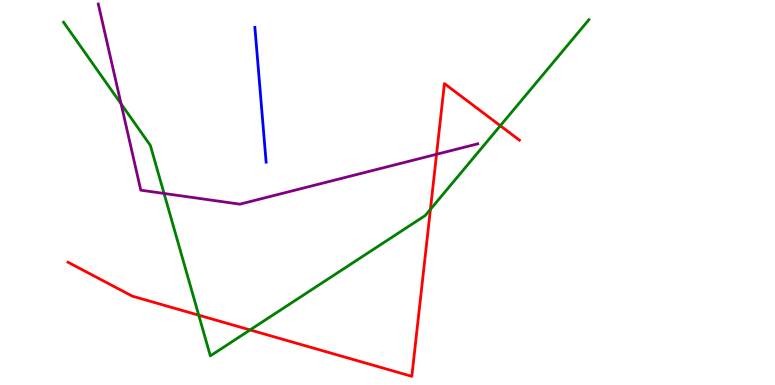[{'lines': ['blue', 'red'], 'intersections': []}, {'lines': ['green', 'red'], 'intersections': [{'x': 2.56, 'y': 1.81}, {'x': 3.23, 'y': 1.43}, {'x': 5.55, 'y': 4.56}, {'x': 6.46, 'y': 6.73}]}, {'lines': ['purple', 'red'], 'intersections': [{'x': 5.63, 'y': 5.99}]}, {'lines': ['blue', 'green'], 'intersections': []}, {'lines': ['blue', 'purple'], 'intersections': []}, {'lines': ['green', 'purple'], 'intersections': [{'x': 1.56, 'y': 7.3}, {'x': 2.12, 'y': 4.98}]}]